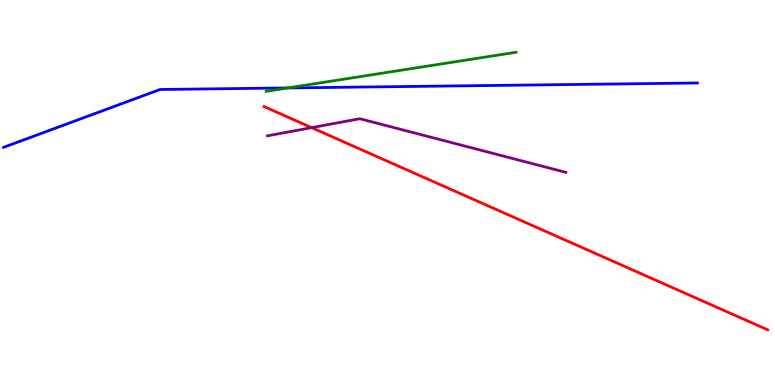[{'lines': ['blue', 'red'], 'intersections': []}, {'lines': ['green', 'red'], 'intersections': []}, {'lines': ['purple', 'red'], 'intersections': [{'x': 4.02, 'y': 6.68}]}, {'lines': ['blue', 'green'], 'intersections': [{'x': 3.71, 'y': 7.72}]}, {'lines': ['blue', 'purple'], 'intersections': []}, {'lines': ['green', 'purple'], 'intersections': []}]